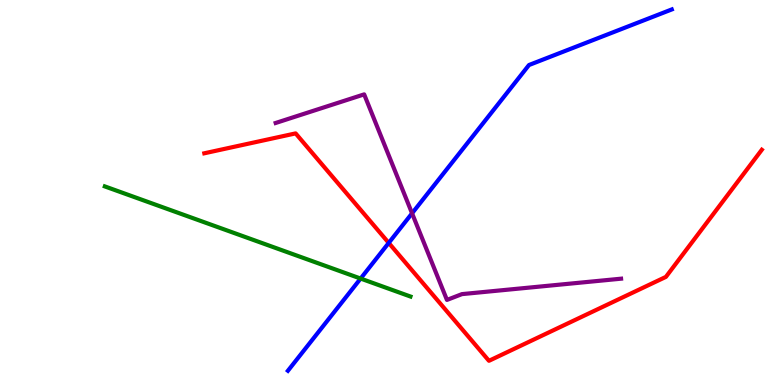[{'lines': ['blue', 'red'], 'intersections': [{'x': 5.02, 'y': 3.69}]}, {'lines': ['green', 'red'], 'intersections': []}, {'lines': ['purple', 'red'], 'intersections': []}, {'lines': ['blue', 'green'], 'intersections': [{'x': 4.65, 'y': 2.76}]}, {'lines': ['blue', 'purple'], 'intersections': [{'x': 5.32, 'y': 4.46}]}, {'lines': ['green', 'purple'], 'intersections': []}]